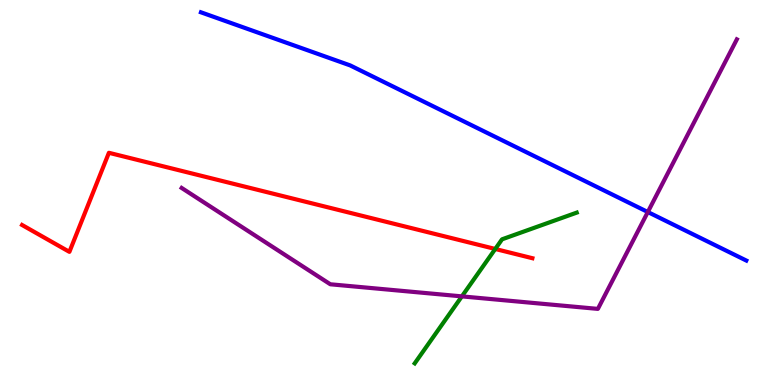[{'lines': ['blue', 'red'], 'intersections': []}, {'lines': ['green', 'red'], 'intersections': [{'x': 6.39, 'y': 3.53}]}, {'lines': ['purple', 'red'], 'intersections': []}, {'lines': ['blue', 'green'], 'intersections': []}, {'lines': ['blue', 'purple'], 'intersections': [{'x': 8.36, 'y': 4.49}]}, {'lines': ['green', 'purple'], 'intersections': [{'x': 5.96, 'y': 2.3}]}]